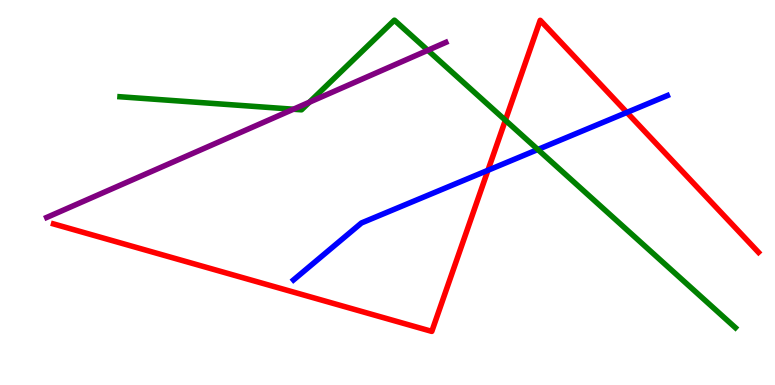[{'lines': ['blue', 'red'], 'intersections': [{'x': 6.3, 'y': 5.58}, {'x': 8.09, 'y': 7.08}]}, {'lines': ['green', 'red'], 'intersections': [{'x': 6.52, 'y': 6.88}]}, {'lines': ['purple', 'red'], 'intersections': []}, {'lines': ['blue', 'green'], 'intersections': [{'x': 6.94, 'y': 6.12}]}, {'lines': ['blue', 'purple'], 'intersections': []}, {'lines': ['green', 'purple'], 'intersections': [{'x': 3.79, 'y': 7.16}, {'x': 3.99, 'y': 7.34}, {'x': 5.52, 'y': 8.69}]}]